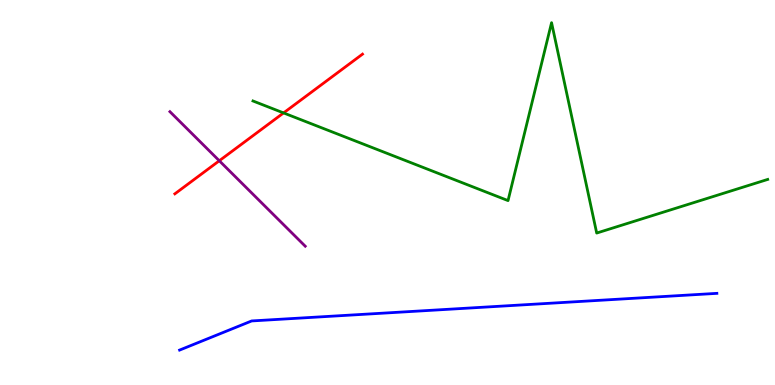[{'lines': ['blue', 'red'], 'intersections': []}, {'lines': ['green', 'red'], 'intersections': [{'x': 3.66, 'y': 7.07}]}, {'lines': ['purple', 'red'], 'intersections': [{'x': 2.83, 'y': 5.82}]}, {'lines': ['blue', 'green'], 'intersections': []}, {'lines': ['blue', 'purple'], 'intersections': []}, {'lines': ['green', 'purple'], 'intersections': []}]